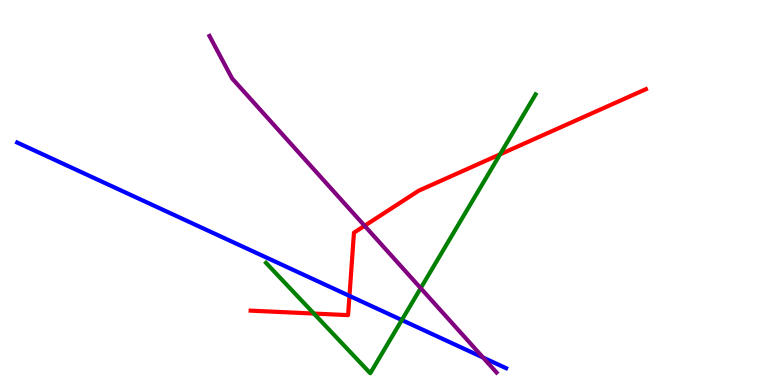[{'lines': ['blue', 'red'], 'intersections': [{'x': 4.51, 'y': 2.31}]}, {'lines': ['green', 'red'], 'intersections': [{'x': 4.05, 'y': 1.86}, {'x': 6.45, 'y': 5.99}]}, {'lines': ['purple', 'red'], 'intersections': [{'x': 4.7, 'y': 4.14}]}, {'lines': ['blue', 'green'], 'intersections': [{'x': 5.18, 'y': 1.69}]}, {'lines': ['blue', 'purple'], 'intersections': [{'x': 6.23, 'y': 0.713}]}, {'lines': ['green', 'purple'], 'intersections': [{'x': 5.43, 'y': 2.51}]}]